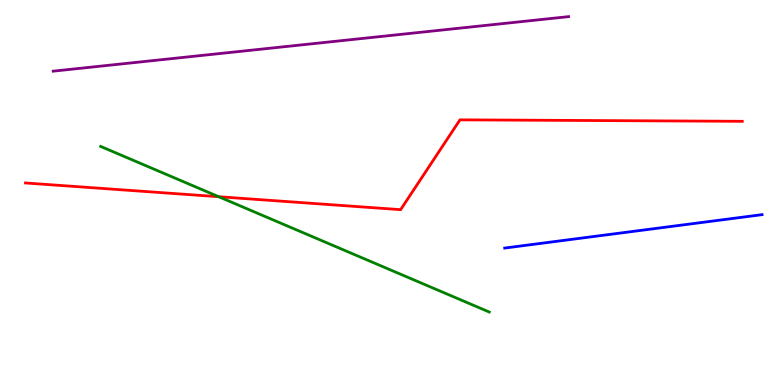[{'lines': ['blue', 'red'], 'intersections': []}, {'lines': ['green', 'red'], 'intersections': [{'x': 2.82, 'y': 4.89}]}, {'lines': ['purple', 'red'], 'intersections': []}, {'lines': ['blue', 'green'], 'intersections': []}, {'lines': ['blue', 'purple'], 'intersections': []}, {'lines': ['green', 'purple'], 'intersections': []}]